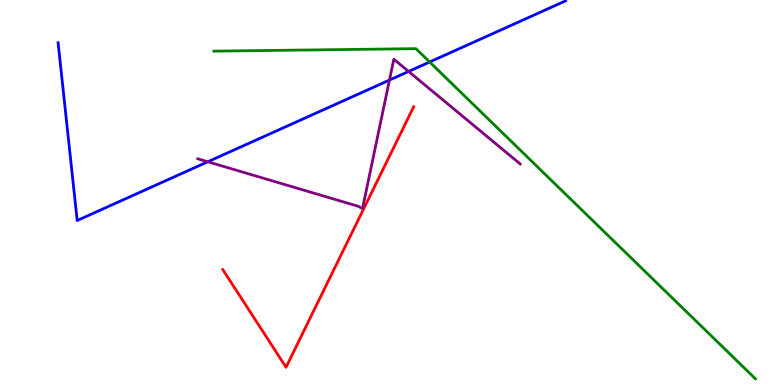[{'lines': ['blue', 'red'], 'intersections': []}, {'lines': ['green', 'red'], 'intersections': []}, {'lines': ['purple', 'red'], 'intersections': []}, {'lines': ['blue', 'green'], 'intersections': [{'x': 5.54, 'y': 8.39}]}, {'lines': ['blue', 'purple'], 'intersections': [{'x': 2.68, 'y': 5.8}, {'x': 5.03, 'y': 7.92}, {'x': 5.27, 'y': 8.14}]}, {'lines': ['green', 'purple'], 'intersections': []}]